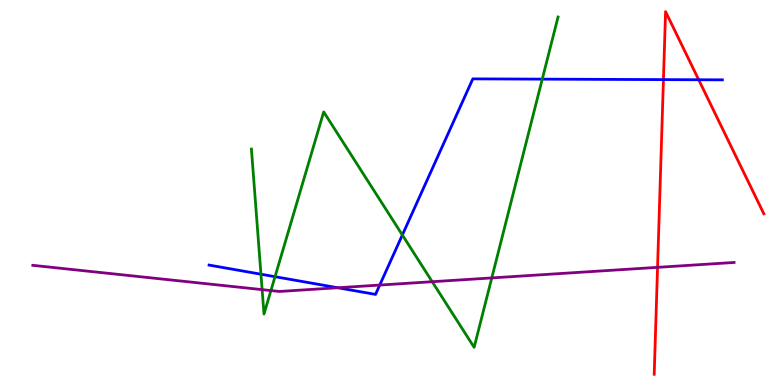[{'lines': ['blue', 'red'], 'intersections': [{'x': 8.56, 'y': 7.93}, {'x': 9.02, 'y': 7.93}]}, {'lines': ['green', 'red'], 'intersections': []}, {'lines': ['purple', 'red'], 'intersections': [{'x': 8.48, 'y': 3.06}]}, {'lines': ['blue', 'green'], 'intersections': [{'x': 3.37, 'y': 2.88}, {'x': 3.55, 'y': 2.81}, {'x': 5.19, 'y': 3.9}, {'x': 7.0, 'y': 7.94}]}, {'lines': ['blue', 'purple'], 'intersections': [{'x': 4.36, 'y': 2.53}, {'x': 4.9, 'y': 2.6}]}, {'lines': ['green', 'purple'], 'intersections': [{'x': 3.38, 'y': 2.48}, {'x': 3.5, 'y': 2.45}, {'x': 5.58, 'y': 2.68}, {'x': 6.35, 'y': 2.78}]}]